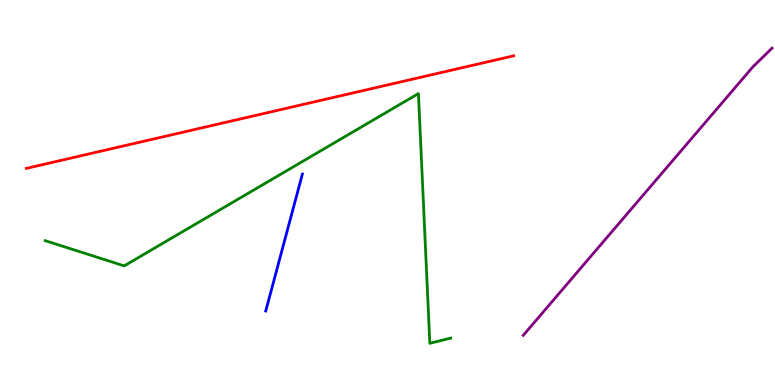[{'lines': ['blue', 'red'], 'intersections': []}, {'lines': ['green', 'red'], 'intersections': []}, {'lines': ['purple', 'red'], 'intersections': []}, {'lines': ['blue', 'green'], 'intersections': []}, {'lines': ['blue', 'purple'], 'intersections': []}, {'lines': ['green', 'purple'], 'intersections': []}]